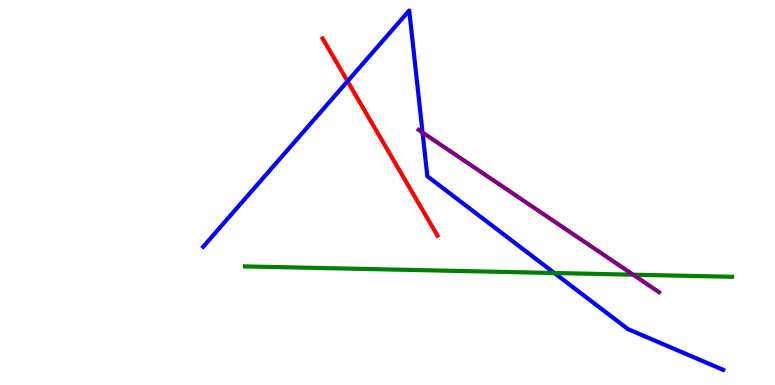[{'lines': ['blue', 'red'], 'intersections': [{'x': 4.48, 'y': 7.89}]}, {'lines': ['green', 'red'], 'intersections': []}, {'lines': ['purple', 'red'], 'intersections': []}, {'lines': ['blue', 'green'], 'intersections': [{'x': 7.15, 'y': 2.91}]}, {'lines': ['blue', 'purple'], 'intersections': [{'x': 5.45, 'y': 6.56}]}, {'lines': ['green', 'purple'], 'intersections': [{'x': 8.17, 'y': 2.87}]}]